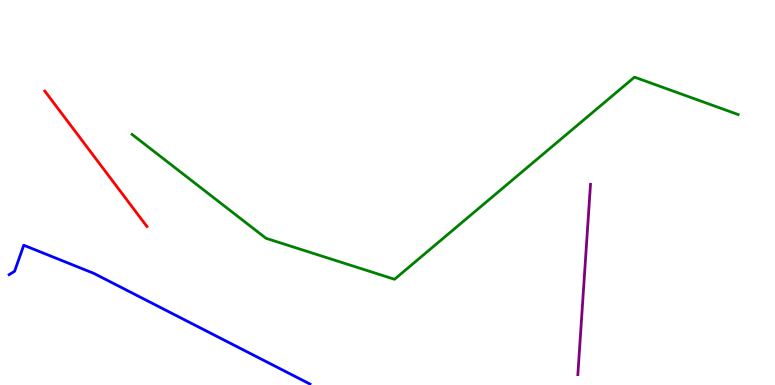[{'lines': ['blue', 'red'], 'intersections': []}, {'lines': ['green', 'red'], 'intersections': []}, {'lines': ['purple', 'red'], 'intersections': []}, {'lines': ['blue', 'green'], 'intersections': []}, {'lines': ['blue', 'purple'], 'intersections': []}, {'lines': ['green', 'purple'], 'intersections': []}]